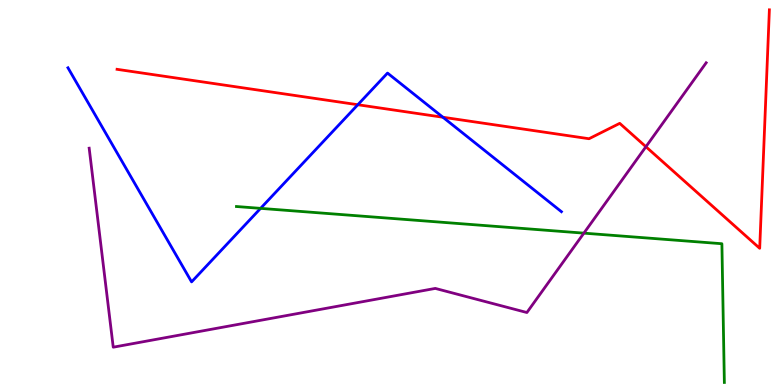[{'lines': ['blue', 'red'], 'intersections': [{'x': 4.62, 'y': 7.28}, {'x': 5.72, 'y': 6.95}]}, {'lines': ['green', 'red'], 'intersections': []}, {'lines': ['purple', 'red'], 'intersections': [{'x': 8.33, 'y': 6.19}]}, {'lines': ['blue', 'green'], 'intersections': [{'x': 3.36, 'y': 4.59}]}, {'lines': ['blue', 'purple'], 'intersections': []}, {'lines': ['green', 'purple'], 'intersections': [{'x': 7.53, 'y': 3.94}]}]